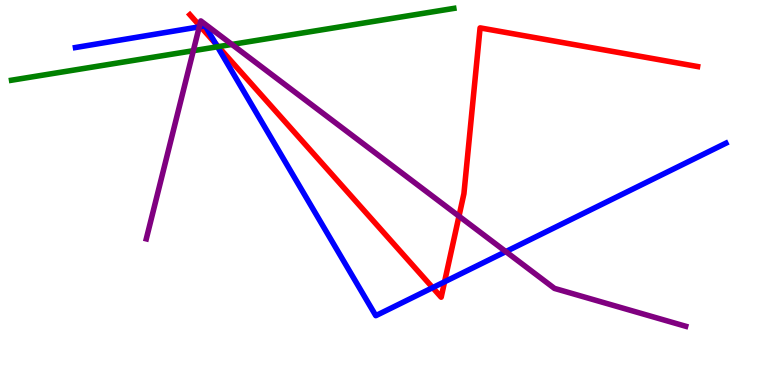[{'lines': ['blue', 'red'], 'intersections': [{'x': 2.59, 'y': 9.31}, {'x': 2.78, 'y': 8.86}, {'x': 5.58, 'y': 2.53}, {'x': 5.74, 'y': 2.68}]}, {'lines': ['green', 'red'], 'intersections': [{'x': 2.82, 'y': 8.79}]}, {'lines': ['purple', 'red'], 'intersections': [{'x': 2.58, 'y': 9.33}, {'x': 5.92, 'y': 4.38}]}, {'lines': ['blue', 'green'], 'intersections': [{'x': 2.81, 'y': 8.79}]}, {'lines': ['blue', 'purple'], 'intersections': [{'x': 2.57, 'y': 9.3}, {'x': 6.53, 'y': 3.46}]}, {'lines': ['green', 'purple'], 'intersections': [{'x': 2.49, 'y': 8.68}, {'x': 2.99, 'y': 8.85}]}]